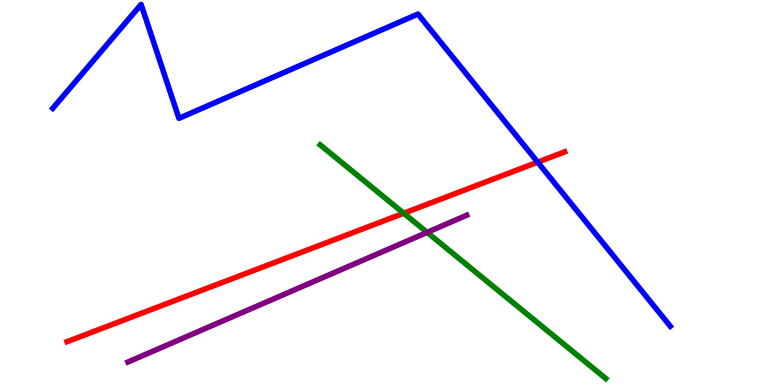[{'lines': ['blue', 'red'], 'intersections': [{'x': 6.94, 'y': 5.79}]}, {'lines': ['green', 'red'], 'intersections': [{'x': 5.21, 'y': 4.46}]}, {'lines': ['purple', 'red'], 'intersections': []}, {'lines': ['blue', 'green'], 'intersections': []}, {'lines': ['blue', 'purple'], 'intersections': []}, {'lines': ['green', 'purple'], 'intersections': [{'x': 5.51, 'y': 3.96}]}]